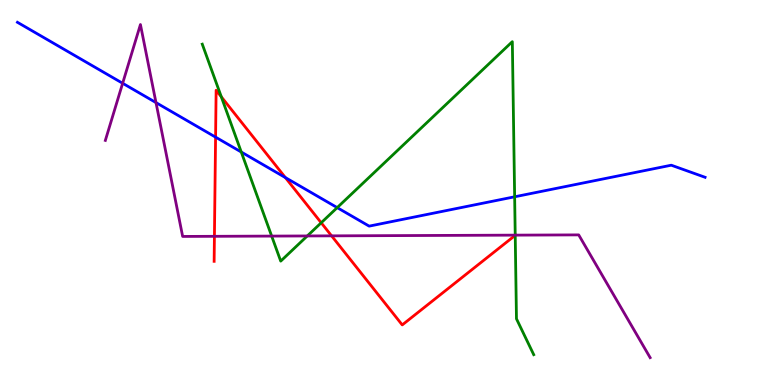[{'lines': ['blue', 'red'], 'intersections': [{'x': 2.78, 'y': 6.44}, {'x': 3.68, 'y': 5.39}]}, {'lines': ['green', 'red'], 'intersections': [{'x': 2.86, 'y': 7.49}, {'x': 4.14, 'y': 4.21}, {'x': 6.65, 'y': 3.89}]}, {'lines': ['purple', 'red'], 'intersections': [{'x': 2.77, 'y': 3.86}, {'x': 4.28, 'y': 3.87}, {'x': 6.65, 'y': 3.89}]}, {'lines': ['blue', 'green'], 'intersections': [{'x': 3.11, 'y': 6.05}, {'x': 4.35, 'y': 4.61}, {'x': 6.64, 'y': 4.89}]}, {'lines': ['blue', 'purple'], 'intersections': [{'x': 1.58, 'y': 7.84}, {'x': 2.01, 'y': 7.34}]}, {'lines': ['green', 'purple'], 'intersections': [{'x': 3.51, 'y': 3.87}, {'x': 3.97, 'y': 3.87}, {'x': 6.65, 'y': 3.89}]}]